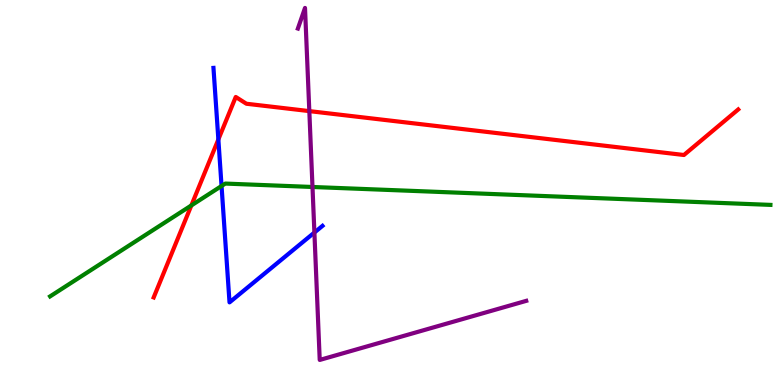[{'lines': ['blue', 'red'], 'intersections': [{'x': 2.82, 'y': 6.38}]}, {'lines': ['green', 'red'], 'intersections': [{'x': 2.47, 'y': 4.66}]}, {'lines': ['purple', 'red'], 'intersections': [{'x': 3.99, 'y': 7.11}]}, {'lines': ['blue', 'green'], 'intersections': [{'x': 2.86, 'y': 5.17}]}, {'lines': ['blue', 'purple'], 'intersections': [{'x': 4.06, 'y': 3.96}]}, {'lines': ['green', 'purple'], 'intersections': [{'x': 4.03, 'y': 5.14}]}]